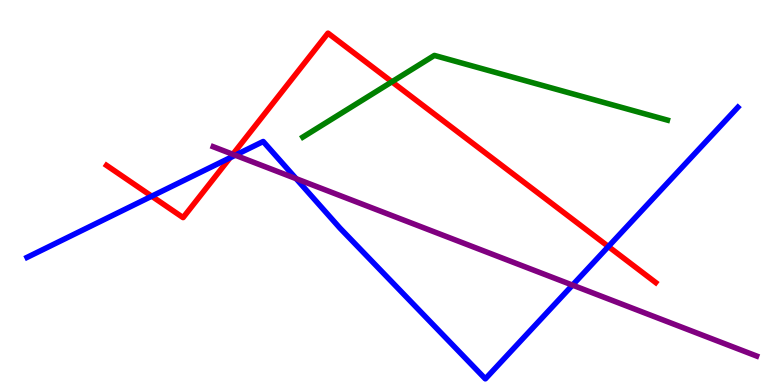[{'lines': ['blue', 'red'], 'intersections': [{'x': 1.96, 'y': 4.9}, {'x': 2.97, 'y': 5.9}, {'x': 7.85, 'y': 3.6}]}, {'lines': ['green', 'red'], 'intersections': [{'x': 5.06, 'y': 7.88}]}, {'lines': ['purple', 'red'], 'intersections': [{'x': 3.0, 'y': 5.99}]}, {'lines': ['blue', 'green'], 'intersections': []}, {'lines': ['blue', 'purple'], 'intersections': [{'x': 3.04, 'y': 5.97}, {'x': 3.82, 'y': 5.36}, {'x': 7.39, 'y': 2.59}]}, {'lines': ['green', 'purple'], 'intersections': []}]